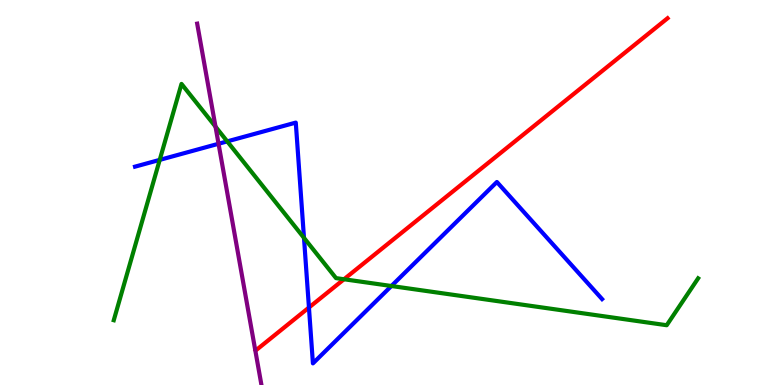[{'lines': ['blue', 'red'], 'intersections': [{'x': 3.99, 'y': 2.01}]}, {'lines': ['green', 'red'], 'intersections': [{'x': 4.44, 'y': 2.75}]}, {'lines': ['purple', 'red'], 'intersections': []}, {'lines': ['blue', 'green'], 'intersections': [{'x': 2.06, 'y': 5.85}, {'x': 2.93, 'y': 6.33}, {'x': 3.92, 'y': 3.82}, {'x': 5.05, 'y': 2.57}]}, {'lines': ['blue', 'purple'], 'intersections': [{'x': 2.82, 'y': 6.27}]}, {'lines': ['green', 'purple'], 'intersections': [{'x': 2.78, 'y': 6.71}]}]